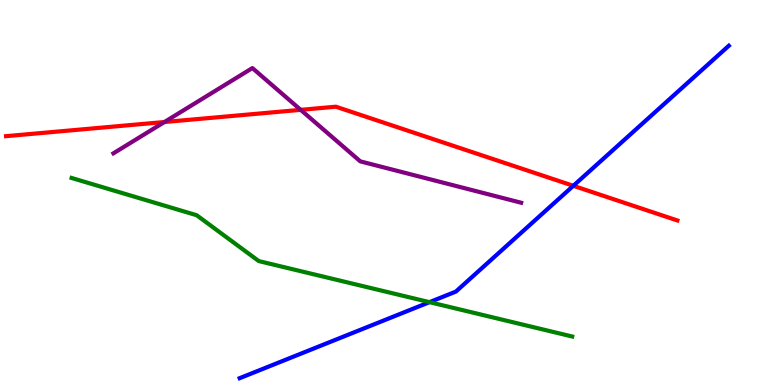[{'lines': ['blue', 'red'], 'intersections': [{'x': 7.4, 'y': 5.17}]}, {'lines': ['green', 'red'], 'intersections': []}, {'lines': ['purple', 'red'], 'intersections': [{'x': 2.12, 'y': 6.83}, {'x': 3.88, 'y': 7.15}]}, {'lines': ['blue', 'green'], 'intersections': [{'x': 5.54, 'y': 2.15}]}, {'lines': ['blue', 'purple'], 'intersections': []}, {'lines': ['green', 'purple'], 'intersections': []}]